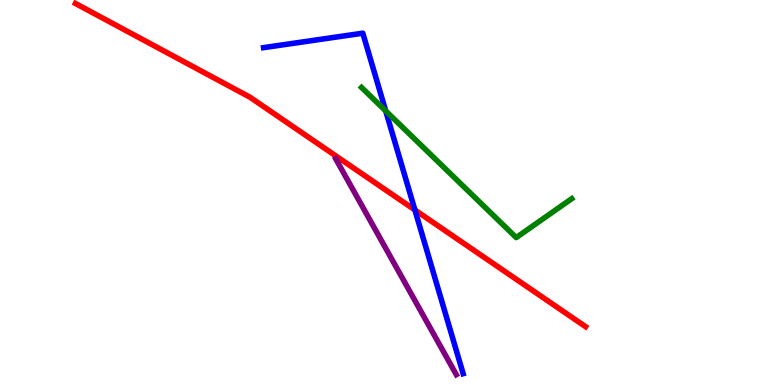[{'lines': ['blue', 'red'], 'intersections': [{'x': 5.35, 'y': 4.55}]}, {'lines': ['green', 'red'], 'intersections': []}, {'lines': ['purple', 'red'], 'intersections': []}, {'lines': ['blue', 'green'], 'intersections': [{'x': 4.98, 'y': 7.12}]}, {'lines': ['blue', 'purple'], 'intersections': []}, {'lines': ['green', 'purple'], 'intersections': []}]